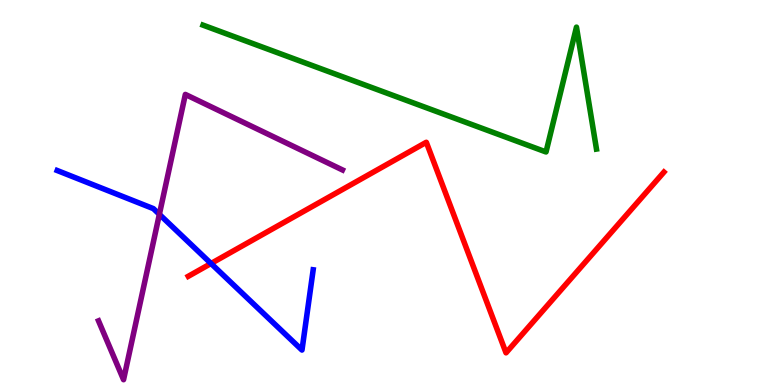[{'lines': ['blue', 'red'], 'intersections': [{'x': 2.72, 'y': 3.16}]}, {'lines': ['green', 'red'], 'intersections': []}, {'lines': ['purple', 'red'], 'intersections': []}, {'lines': ['blue', 'green'], 'intersections': []}, {'lines': ['blue', 'purple'], 'intersections': [{'x': 2.06, 'y': 4.43}]}, {'lines': ['green', 'purple'], 'intersections': []}]